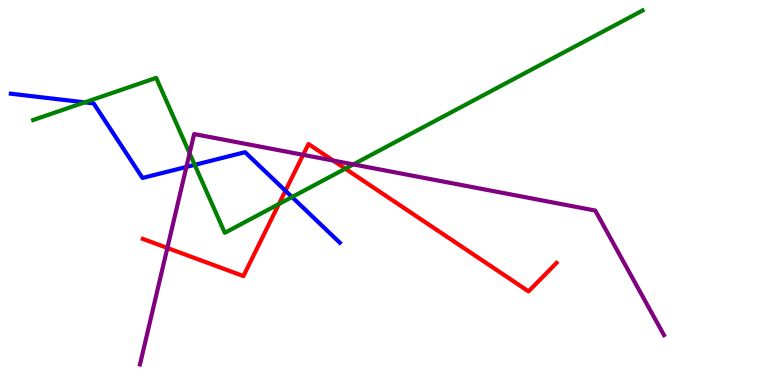[{'lines': ['blue', 'red'], 'intersections': [{'x': 3.68, 'y': 5.05}]}, {'lines': ['green', 'red'], 'intersections': [{'x': 3.6, 'y': 4.7}, {'x': 4.46, 'y': 5.62}]}, {'lines': ['purple', 'red'], 'intersections': [{'x': 2.16, 'y': 3.56}, {'x': 3.91, 'y': 5.98}, {'x': 4.3, 'y': 5.83}]}, {'lines': ['blue', 'green'], 'intersections': [{'x': 1.09, 'y': 7.34}, {'x': 2.51, 'y': 5.72}, {'x': 3.77, 'y': 4.88}]}, {'lines': ['blue', 'purple'], 'intersections': [{'x': 2.41, 'y': 5.66}]}, {'lines': ['green', 'purple'], 'intersections': [{'x': 2.45, 'y': 6.02}, {'x': 4.56, 'y': 5.73}]}]